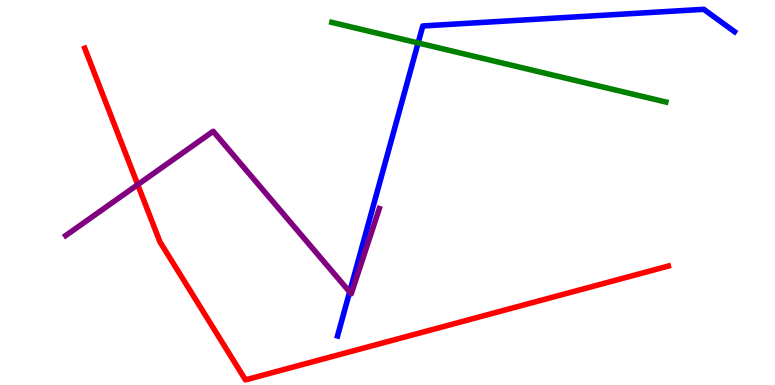[{'lines': ['blue', 'red'], 'intersections': []}, {'lines': ['green', 'red'], 'intersections': []}, {'lines': ['purple', 'red'], 'intersections': [{'x': 1.78, 'y': 5.2}]}, {'lines': ['blue', 'green'], 'intersections': [{'x': 5.4, 'y': 8.88}]}, {'lines': ['blue', 'purple'], 'intersections': [{'x': 4.51, 'y': 2.42}]}, {'lines': ['green', 'purple'], 'intersections': []}]